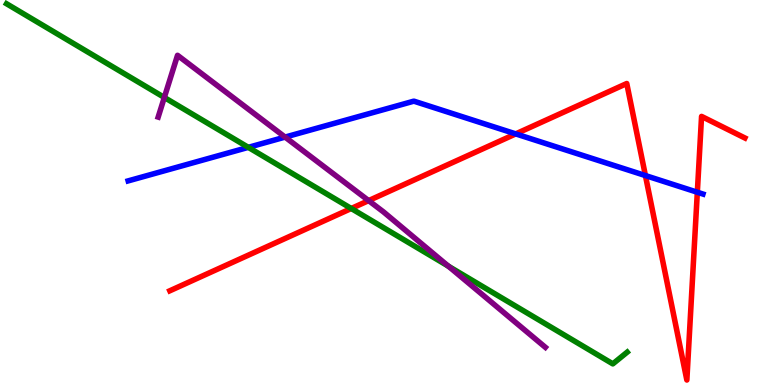[{'lines': ['blue', 'red'], 'intersections': [{'x': 6.65, 'y': 6.52}, {'x': 8.33, 'y': 5.44}, {'x': 9.0, 'y': 5.01}]}, {'lines': ['green', 'red'], 'intersections': [{'x': 4.53, 'y': 4.58}]}, {'lines': ['purple', 'red'], 'intersections': [{'x': 4.76, 'y': 4.79}]}, {'lines': ['blue', 'green'], 'intersections': [{'x': 3.2, 'y': 6.17}]}, {'lines': ['blue', 'purple'], 'intersections': [{'x': 3.68, 'y': 6.44}]}, {'lines': ['green', 'purple'], 'intersections': [{'x': 2.12, 'y': 7.47}, {'x': 5.79, 'y': 3.09}]}]